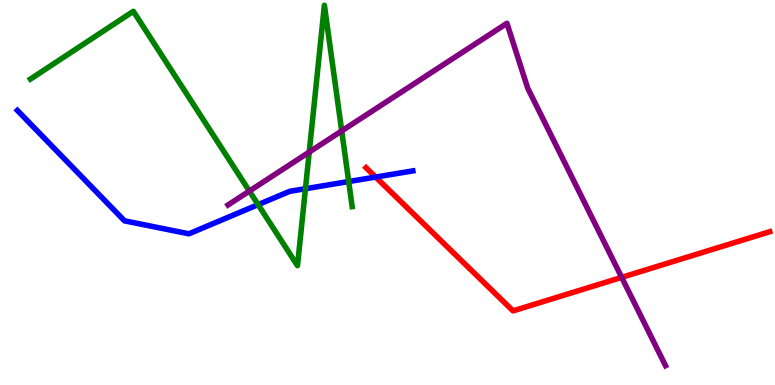[{'lines': ['blue', 'red'], 'intersections': [{'x': 4.85, 'y': 5.4}]}, {'lines': ['green', 'red'], 'intersections': []}, {'lines': ['purple', 'red'], 'intersections': [{'x': 8.02, 'y': 2.8}]}, {'lines': ['blue', 'green'], 'intersections': [{'x': 3.33, 'y': 4.68}, {'x': 3.94, 'y': 5.1}, {'x': 4.5, 'y': 5.28}]}, {'lines': ['blue', 'purple'], 'intersections': []}, {'lines': ['green', 'purple'], 'intersections': [{'x': 3.22, 'y': 5.04}, {'x': 3.99, 'y': 6.05}, {'x': 4.41, 'y': 6.6}]}]